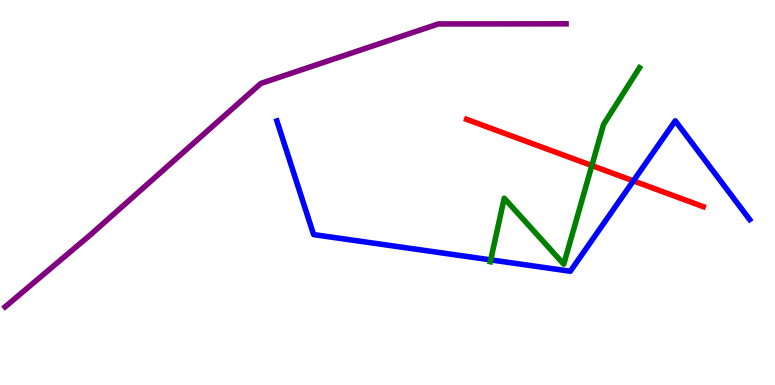[{'lines': ['blue', 'red'], 'intersections': [{'x': 8.17, 'y': 5.3}]}, {'lines': ['green', 'red'], 'intersections': [{'x': 7.64, 'y': 5.7}]}, {'lines': ['purple', 'red'], 'intersections': []}, {'lines': ['blue', 'green'], 'intersections': [{'x': 6.33, 'y': 3.25}]}, {'lines': ['blue', 'purple'], 'intersections': []}, {'lines': ['green', 'purple'], 'intersections': []}]